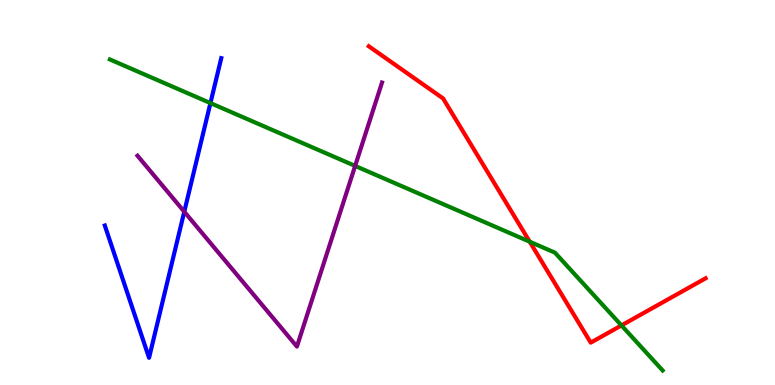[{'lines': ['blue', 'red'], 'intersections': []}, {'lines': ['green', 'red'], 'intersections': [{'x': 6.84, 'y': 3.72}, {'x': 8.02, 'y': 1.55}]}, {'lines': ['purple', 'red'], 'intersections': []}, {'lines': ['blue', 'green'], 'intersections': [{'x': 2.72, 'y': 7.32}]}, {'lines': ['blue', 'purple'], 'intersections': [{'x': 2.38, 'y': 4.5}]}, {'lines': ['green', 'purple'], 'intersections': [{'x': 4.58, 'y': 5.69}]}]